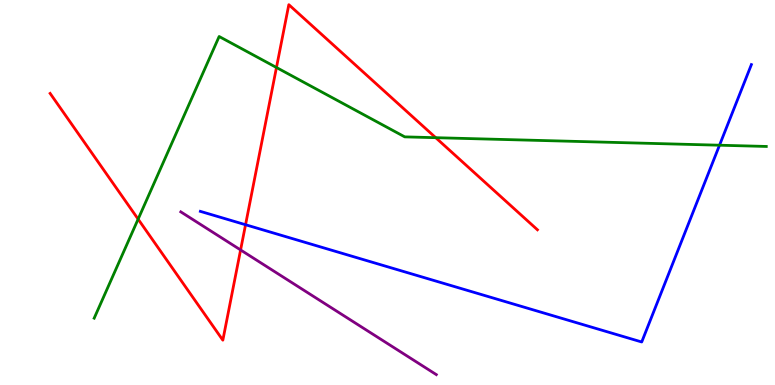[{'lines': ['blue', 'red'], 'intersections': [{'x': 3.17, 'y': 4.16}]}, {'lines': ['green', 'red'], 'intersections': [{'x': 1.78, 'y': 4.31}, {'x': 3.57, 'y': 8.25}, {'x': 5.62, 'y': 6.42}]}, {'lines': ['purple', 'red'], 'intersections': [{'x': 3.1, 'y': 3.51}]}, {'lines': ['blue', 'green'], 'intersections': [{'x': 9.28, 'y': 6.23}]}, {'lines': ['blue', 'purple'], 'intersections': []}, {'lines': ['green', 'purple'], 'intersections': []}]